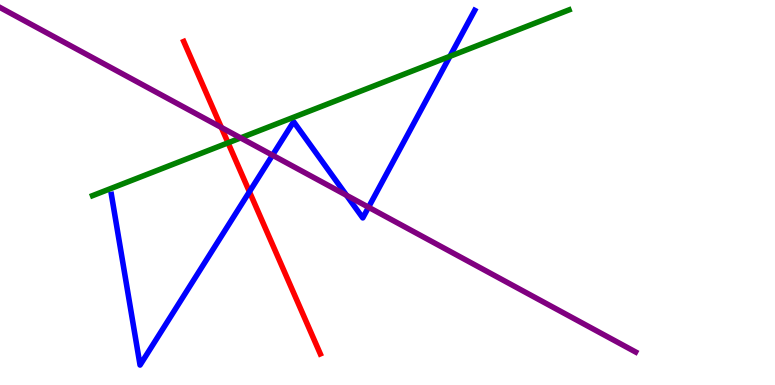[{'lines': ['blue', 'red'], 'intersections': [{'x': 3.22, 'y': 5.02}]}, {'lines': ['green', 'red'], 'intersections': [{'x': 2.94, 'y': 6.29}]}, {'lines': ['purple', 'red'], 'intersections': [{'x': 2.86, 'y': 6.69}]}, {'lines': ['blue', 'green'], 'intersections': [{'x': 5.81, 'y': 8.54}]}, {'lines': ['blue', 'purple'], 'intersections': [{'x': 3.52, 'y': 5.97}, {'x': 4.47, 'y': 4.93}, {'x': 4.76, 'y': 4.62}]}, {'lines': ['green', 'purple'], 'intersections': [{'x': 3.11, 'y': 6.42}]}]